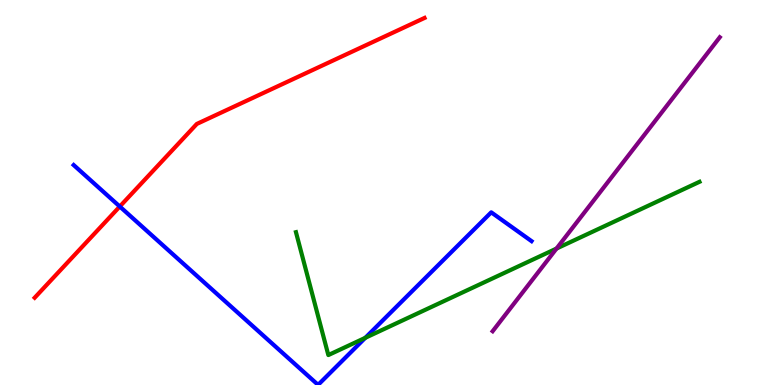[{'lines': ['blue', 'red'], 'intersections': [{'x': 1.55, 'y': 4.64}]}, {'lines': ['green', 'red'], 'intersections': []}, {'lines': ['purple', 'red'], 'intersections': []}, {'lines': ['blue', 'green'], 'intersections': [{'x': 4.71, 'y': 1.23}]}, {'lines': ['blue', 'purple'], 'intersections': []}, {'lines': ['green', 'purple'], 'intersections': [{'x': 7.18, 'y': 3.54}]}]